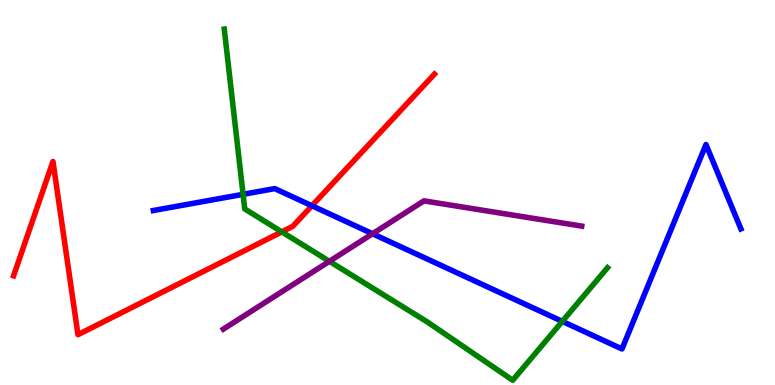[{'lines': ['blue', 'red'], 'intersections': [{'x': 4.02, 'y': 4.66}]}, {'lines': ['green', 'red'], 'intersections': [{'x': 3.64, 'y': 3.98}]}, {'lines': ['purple', 'red'], 'intersections': []}, {'lines': ['blue', 'green'], 'intersections': [{'x': 3.14, 'y': 4.95}, {'x': 7.26, 'y': 1.65}]}, {'lines': ['blue', 'purple'], 'intersections': [{'x': 4.81, 'y': 3.93}]}, {'lines': ['green', 'purple'], 'intersections': [{'x': 4.25, 'y': 3.21}]}]